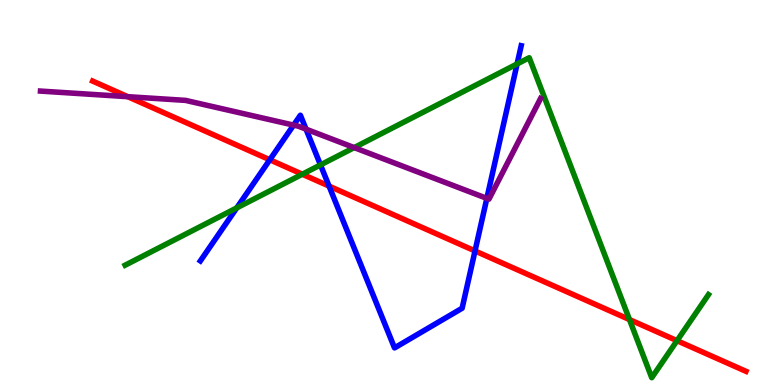[{'lines': ['blue', 'red'], 'intersections': [{'x': 3.48, 'y': 5.85}, {'x': 4.25, 'y': 5.17}, {'x': 6.13, 'y': 3.48}]}, {'lines': ['green', 'red'], 'intersections': [{'x': 3.9, 'y': 5.47}, {'x': 8.12, 'y': 1.7}, {'x': 8.74, 'y': 1.15}]}, {'lines': ['purple', 'red'], 'intersections': [{'x': 1.65, 'y': 7.49}]}, {'lines': ['blue', 'green'], 'intersections': [{'x': 3.06, 'y': 4.6}, {'x': 4.14, 'y': 5.72}, {'x': 6.67, 'y': 8.34}]}, {'lines': ['blue', 'purple'], 'intersections': [{'x': 3.79, 'y': 6.75}, {'x': 3.95, 'y': 6.65}, {'x': 6.28, 'y': 4.85}]}, {'lines': ['green', 'purple'], 'intersections': [{'x': 4.57, 'y': 6.17}]}]